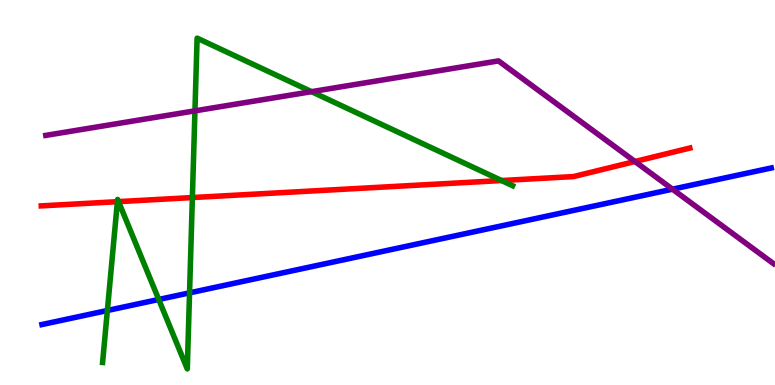[{'lines': ['blue', 'red'], 'intersections': []}, {'lines': ['green', 'red'], 'intersections': [{'x': 1.51, 'y': 4.76}, {'x': 1.53, 'y': 4.76}, {'x': 2.48, 'y': 4.87}, {'x': 6.47, 'y': 5.31}]}, {'lines': ['purple', 'red'], 'intersections': [{'x': 8.19, 'y': 5.8}]}, {'lines': ['blue', 'green'], 'intersections': [{'x': 1.39, 'y': 1.94}, {'x': 2.05, 'y': 2.22}, {'x': 2.45, 'y': 2.39}]}, {'lines': ['blue', 'purple'], 'intersections': [{'x': 8.68, 'y': 5.09}]}, {'lines': ['green', 'purple'], 'intersections': [{'x': 2.52, 'y': 7.12}, {'x': 4.02, 'y': 7.62}]}]